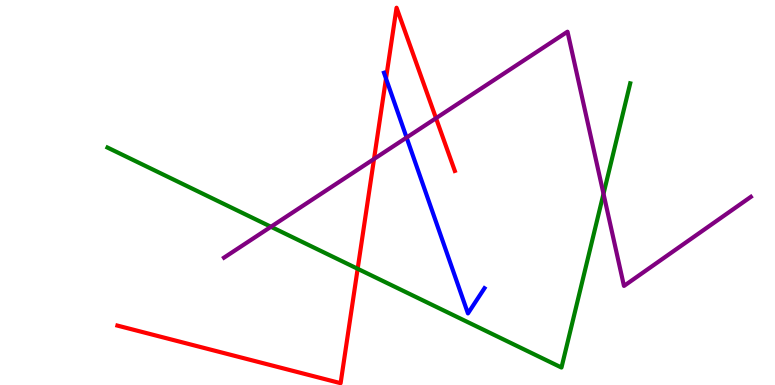[{'lines': ['blue', 'red'], 'intersections': [{'x': 4.98, 'y': 7.96}]}, {'lines': ['green', 'red'], 'intersections': [{'x': 4.61, 'y': 3.02}]}, {'lines': ['purple', 'red'], 'intersections': [{'x': 4.83, 'y': 5.87}, {'x': 5.63, 'y': 6.93}]}, {'lines': ['blue', 'green'], 'intersections': []}, {'lines': ['blue', 'purple'], 'intersections': [{'x': 5.25, 'y': 6.43}]}, {'lines': ['green', 'purple'], 'intersections': [{'x': 3.5, 'y': 4.11}, {'x': 7.79, 'y': 4.97}]}]